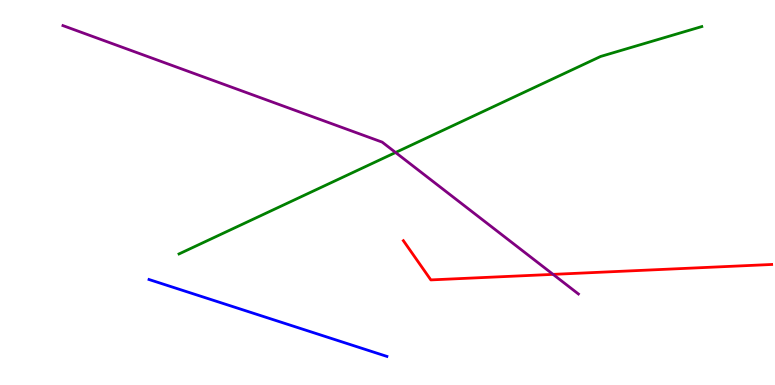[{'lines': ['blue', 'red'], 'intersections': []}, {'lines': ['green', 'red'], 'intersections': []}, {'lines': ['purple', 'red'], 'intersections': [{'x': 7.14, 'y': 2.87}]}, {'lines': ['blue', 'green'], 'intersections': []}, {'lines': ['blue', 'purple'], 'intersections': []}, {'lines': ['green', 'purple'], 'intersections': [{'x': 5.1, 'y': 6.04}]}]